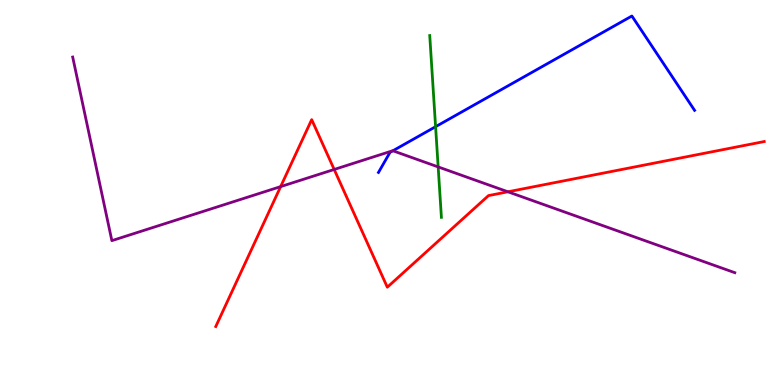[{'lines': ['blue', 'red'], 'intersections': []}, {'lines': ['green', 'red'], 'intersections': []}, {'lines': ['purple', 'red'], 'intersections': [{'x': 3.62, 'y': 5.15}, {'x': 4.31, 'y': 5.6}, {'x': 6.55, 'y': 5.02}]}, {'lines': ['blue', 'green'], 'intersections': [{'x': 5.62, 'y': 6.71}]}, {'lines': ['blue', 'purple'], 'intersections': [{'x': 5.07, 'y': 6.08}]}, {'lines': ['green', 'purple'], 'intersections': [{'x': 5.65, 'y': 5.66}]}]